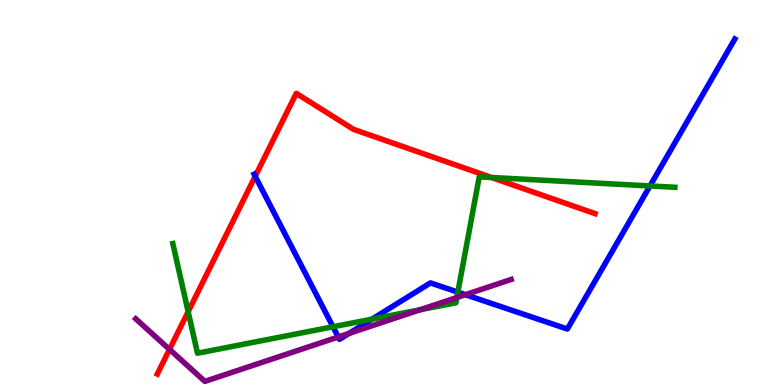[{'lines': ['blue', 'red'], 'intersections': [{'x': 3.29, 'y': 5.42}]}, {'lines': ['green', 'red'], 'intersections': [{'x': 2.43, 'y': 1.9}, {'x': 6.34, 'y': 5.39}]}, {'lines': ['purple', 'red'], 'intersections': [{'x': 2.19, 'y': 0.925}]}, {'lines': ['blue', 'green'], 'intersections': [{'x': 4.3, 'y': 1.51}, {'x': 4.8, 'y': 1.71}, {'x': 5.91, 'y': 2.41}, {'x': 8.39, 'y': 5.17}]}, {'lines': ['blue', 'purple'], 'intersections': [{'x': 4.36, 'y': 1.25}, {'x': 4.5, 'y': 1.34}, {'x': 6.01, 'y': 2.35}]}, {'lines': ['green', 'purple'], 'intersections': [{'x': 5.42, 'y': 1.95}, {'x': 5.89, 'y': 2.27}]}]